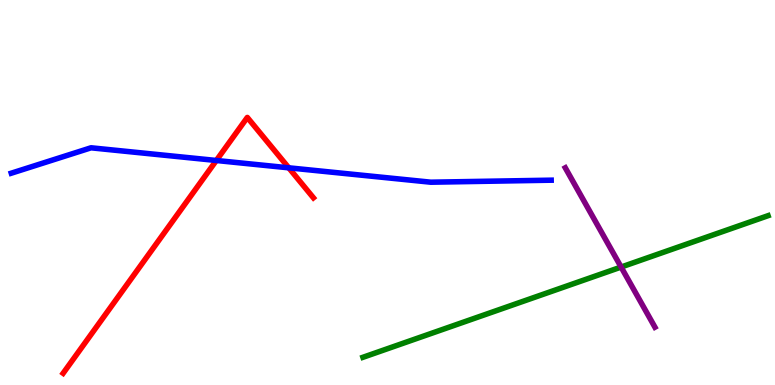[{'lines': ['blue', 'red'], 'intersections': [{'x': 2.79, 'y': 5.83}, {'x': 3.73, 'y': 5.64}]}, {'lines': ['green', 'red'], 'intersections': []}, {'lines': ['purple', 'red'], 'intersections': []}, {'lines': ['blue', 'green'], 'intersections': []}, {'lines': ['blue', 'purple'], 'intersections': []}, {'lines': ['green', 'purple'], 'intersections': [{'x': 8.01, 'y': 3.06}]}]